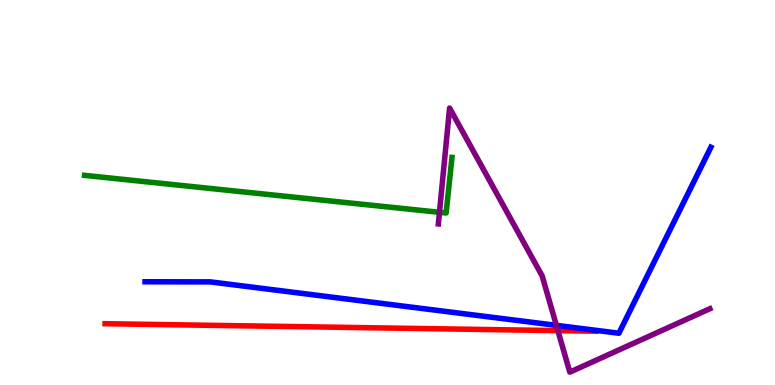[{'lines': ['blue', 'red'], 'intersections': []}, {'lines': ['green', 'red'], 'intersections': []}, {'lines': ['purple', 'red'], 'intersections': [{'x': 7.2, 'y': 1.41}]}, {'lines': ['blue', 'green'], 'intersections': []}, {'lines': ['blue', 'purple'], 'intersections': [{'x': 7.18, 'y': 1.55}]}, {'lines': ['green', 'purple'], 'intersections': [{'x': 5.67, 'y': 4.49}]}]